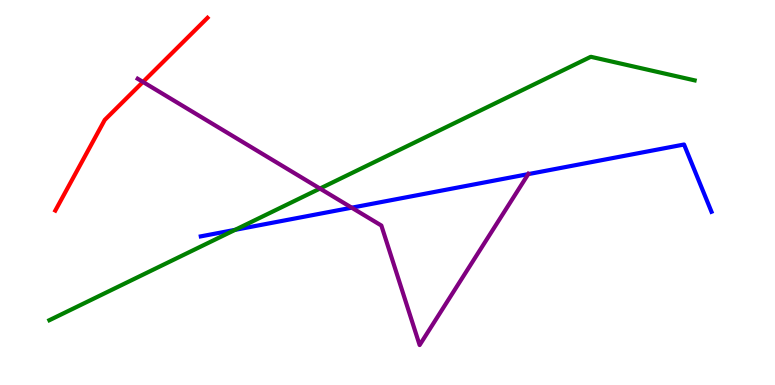[{'lines': ['blue', 'red'], 'intersections': []}, {'lines': ['green', 'red'], 'intersections': []}, {'lines': ['purple', 'red'], 'intersections': [{'x': 1.84, 'y': 7.87}]}, {'lines': ['blue', 'green'], 'intersections': [{'x': 3.03, 'y': 4.03}]}, {'lines': ['blue', 'purple'], 'intersections': [{'x': 4.54, 'y': 4.61}, {'x': 6.82, 'y': 5.48}]}, {'lines': ['green', 'purple'], 'intersections': [{'x': 4.13, 'y': 5.1}]}]